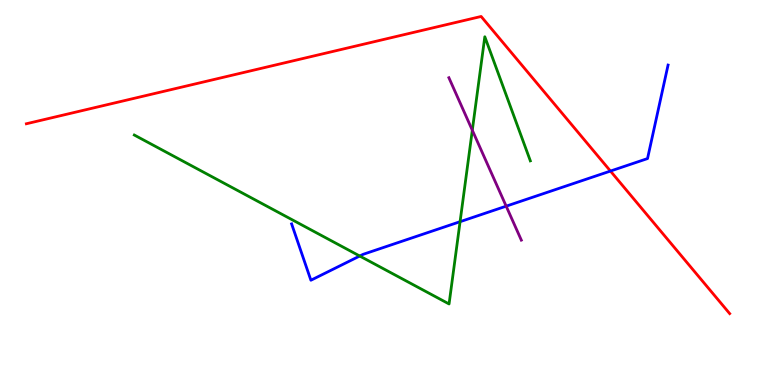[{'lines': ['blue', 'red'], 'intersections': [{'x': 7.88, 'y': 5.56}]}, {'lines': ['green', 'red'], 'intersections': []}, {'lines': ['purple', 'red'], 'intersections': []}, {'lines': ['blue', 'green'], 'intersections': [{'x': 4.64, 'y': 3.35}, {'x': 5.94, 'y': 4.24}]}, {'lines': ['blue', 'purple'], 'intersections': [{'x': 6.53, 'y': 4.65}]}, {'lines': ['green', 'purple'], 'intersections': [{'x': 6.09, 'y': 6.62}]}]